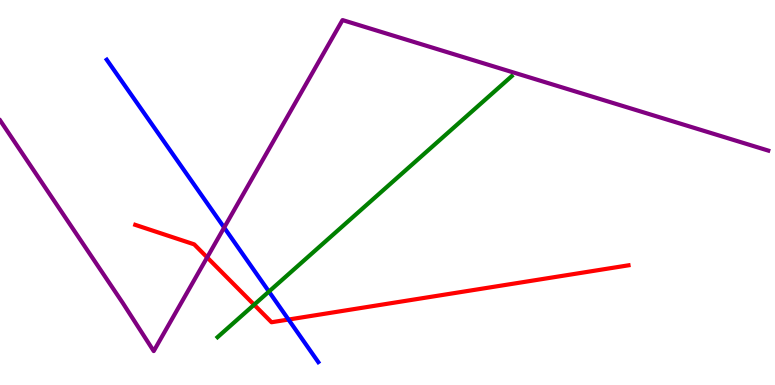[{'lines': ['blue', 'red'], 'intersections': [{'x': 3.72, 'y': 1.7}]}, {'lines': ['green', 'red'], 'intersections': [{'x': 3.28, 'y': 2.09}]}, {'lines': ['purple', 'red'], 'intersections': [{'x': 2.67, 'y': 3.31}]}, {'lines': ['blue', 'green'], 'intersections': [{'x': 3.47, 'y': 2.43}]}, {'lines': ['blue', 'purple'], 'intersections': [{'x': 2.89, 'y': 4.09}]}, {'lines': ['green', 'purple'], 'intersections': []}]